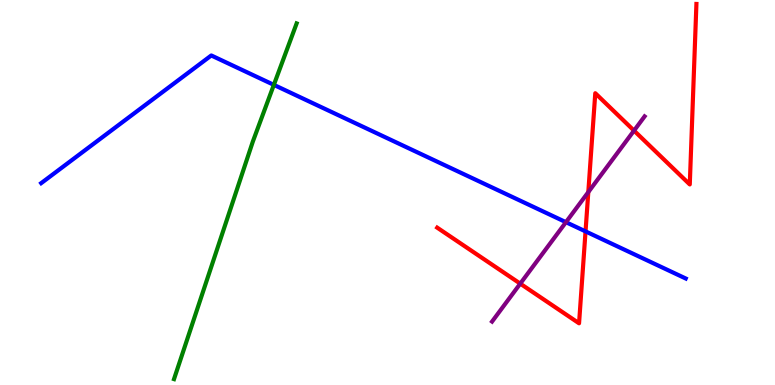[{'lines': ['blue', 'red'], 'intersections': [{'x': 7.56, 'y': 3.99}]}, {'lines': ['green', 'red'], 'intersections': []}, {'lines': ['purple', 'red'], 'intersections': [{'x': 6.71, 'y': 2.63}, {'x': 7.59, 'y': 5.01}, {'x': 8.18, 'y': 6.61}]}, {'lines': ['blue', 'green'], 'intersections': [{'x': 3.53, 'y': 7.8}]}, {'lines': ['blue', 'purple'], 'intersections': [{'x': 7.3, 'y': 4.23}]}, {'lines': ['green', 'purple'], 'intersections': []}]